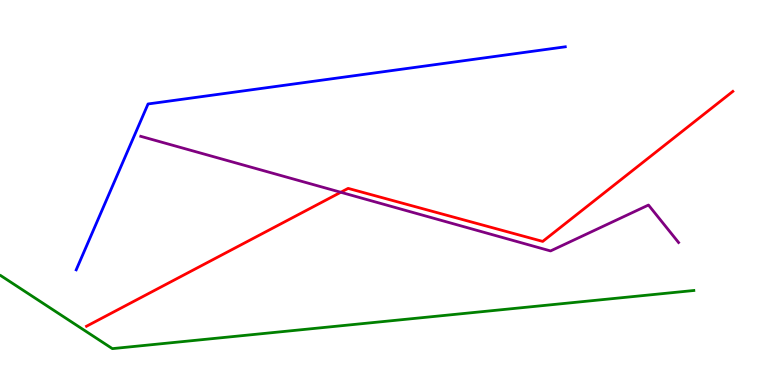[{'lines': ['blue', 'red'], 'intersections': []}, {'lines': ['green', 'red'], 'intersections': []}, {'lines': ['purple', 'red'], 'intersections': [{'x': 4.4, 'y': 5.01}]}, {'lines': ['blue', 'green'], 'intersections': []}, {'lines': ['blue', 'purple'], 'intersections': []}, {'lines': ['green', 'purple'], 'intersections': []}]